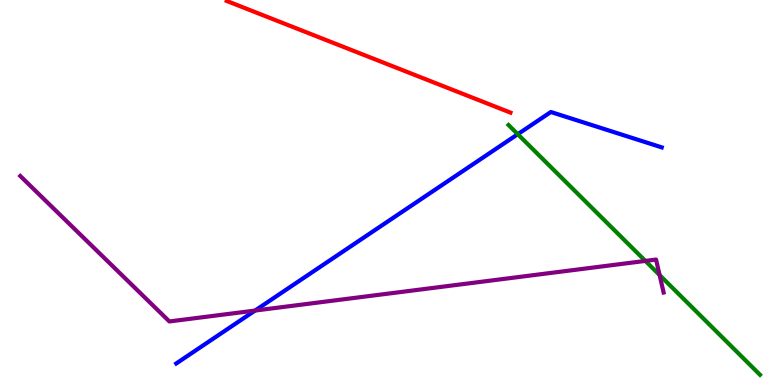[{'lines': ['blue', 'red'], 'intersections': []}, {'lines': ['green', 'red'], 'intersections': []}, {'lines': ['purple', 'red'], 'intersections': []}, {'lines': ['blue', 'green'], 'intersections': [{'x': 6.68, 'y': 6.51}]}, {'lines': ['blue', 'purple'], 'intersections': [{'x': 3.29, 'y': 1.93}]}, {'lines': ['green', 'purple'], 'intersections': [{'x': 8.33, 'y': 3.22}, {'x': 8.51, 'y': 2.86}]}]